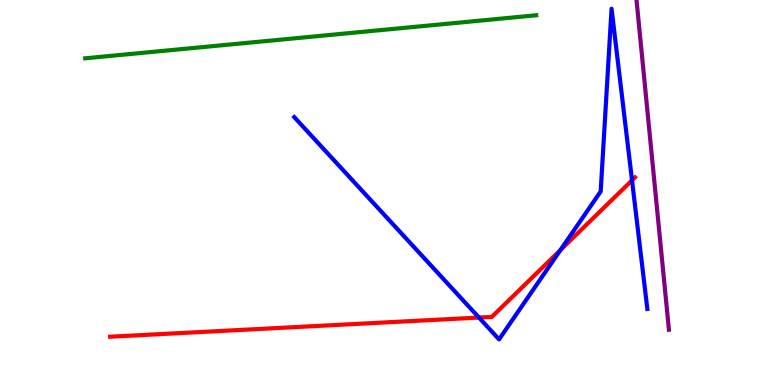[{'lines': ['blue', 'red'], 'intersections': [{'x': 6.18, 'y': 1.75}, {'x': 7.23, 'y': 3.51}, {'x': 8.15, 'y': 5.32}]}, {'lines': ['green', 'red'], 'intersections': []}, {'lines': ['purple', 'red'], 'intersections': []}, {'lines': ['blue', 'green'], 'intersections': []}, {'lines': ['blue', 'purple'], 'intersections': []}, {'lines': ['green', 'purple'], 'intersections': []}]